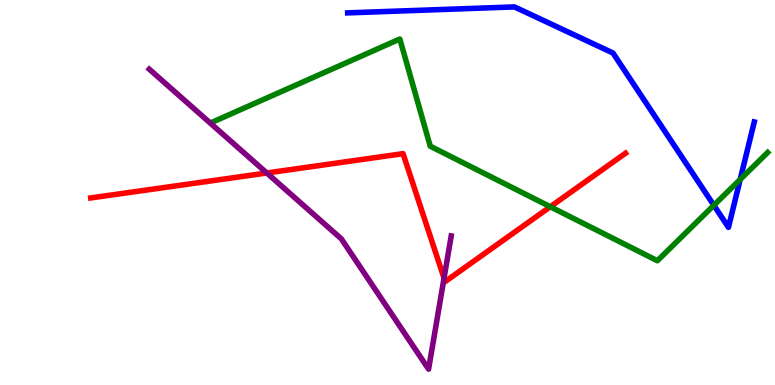[{'lines': ['blue', 'red'], 'intersections': []}, {'lines': ['green', 'red'], 'intersections': [{'x': 7.1, 'y': 4.63}]}, {'lines': ['purple', 'red'], 'intersections': [{'x': 3.44, 'y': 5.51}, {'x': 5.73, 'y': 2.78}]}, {'lines': ['blue', 'green'], 'intersections': [{'x': 9.21, 'y': 4.67}, {'x': 9.55, 'y': 5.34}]}, {'lines': ['blue', 'purple'], 'intersections': []}, {'lines': ['green', 'purple'], 'intersections': []}]